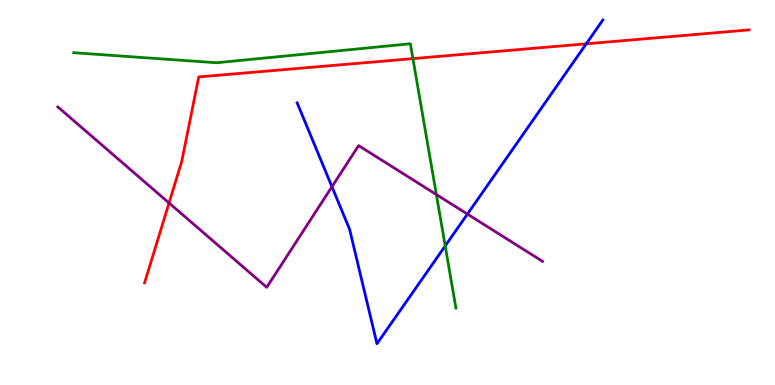[{'lines': ['blue', 'red'], 'intersections': [{'x': 7.56, 'y': 8.86}]}, {'lines': ['green', 'red'], 'intersections': [{'x': 5.33, 'y': 8.48}]}, {'lines': ['purple', 'red'], 'intersections': [{'x': 2.18, 'y': 4.73}]}, {'lines': ['blue', 'green'], 'intersections': [{'x': 5.74, 'y': 3.61}]}, {'lines': ['blue', 'purple'], 'intersections': [{'x': 4.28, 'y': 5.15}, {'x': 6.03, 'y': 4.44}]}, {'lines': ['green', 'purple'], 'intersections': [{'x': 5.63, 'y': 4.95}]}]